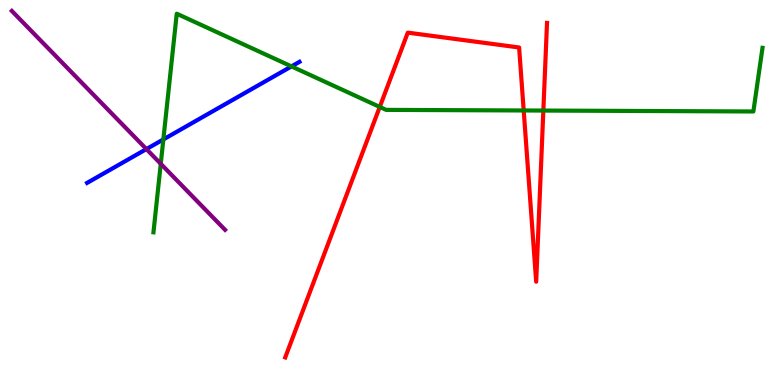[{'lines': ['blue', 'red'], 'intersections': []}, {'lines': ['green', 'red'], 'intersections': [{'x': 4.9, 'y': 7.22}, {'x': 6.76, 'y': 7.13}, {'x': 7.01, 'y': 7.13}]}, {'lines': ['purple', 'red'], 'intersections': []}, {'lines': ['blue', 'green'], 'intersections': [{'x': 2.11, 'y': 6.38}, {'x': 3.76, 'y': 8.28}]}, {'lines': ['blue', 'purple'], 'intersections': [{'x': 1.89, 'y': 6.13}]}, {'lines': ['green', 'purple'], 'intersections': [{'x': 2.07, 'y': 5.75}]}]